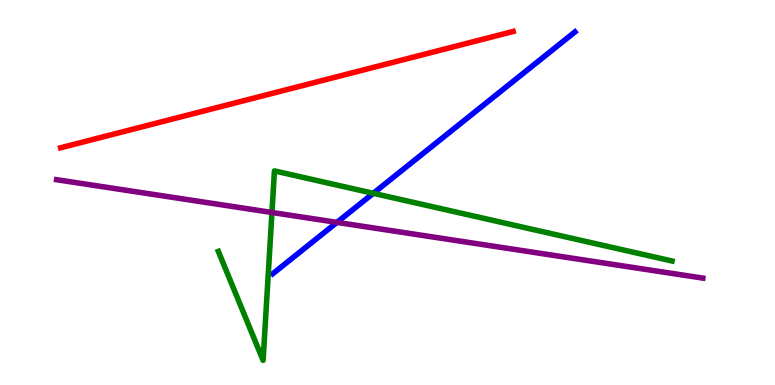[{'lines': ['blue', 'red'], 'intersections': []}, {'lines': ['green', 'red'], 'intersections': []}, {'lines': ['purple', 'red'], 'intersections': []}, {'lines': ['blue', 'green'], 'intersections': [{'x': 4.82, 'y': 4.98}]}, {'lines': ['blue', 'purple'], 'intersections': [{'x': 4.35, 'y': 4.22}]}, {'lines': ['green', 'purple'], 'intersections': [{'x': 3.51, 'y': 4.48}]}]